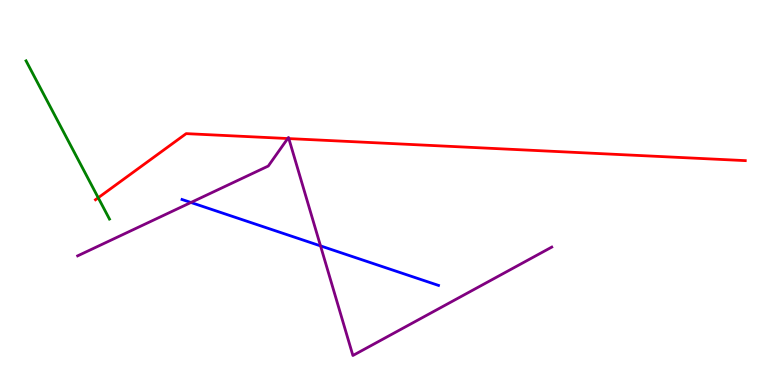[{'lines': ['blue', 'red'], 'intersections': []}, {'lines': ['green', 'red'], 'intersections': [{'x': 1.27, 'y': 4.86}]}, {'lines': ['purple', 'red'], 'intersections': [{'x': 3.71, 'y': 6.4}, {'x': 3.73, 'y': 6.4}]}, {'lines': ['blue', 'green'], 'intersections': []}, {'lines': ['blue', 'purple'], 'intersections': [{'x': 2.46, 'y': 4.74}, {'x': 4.14, 'y': 3.61}]}, {'lines': ['green', 'purple'], 'intersections': []}]